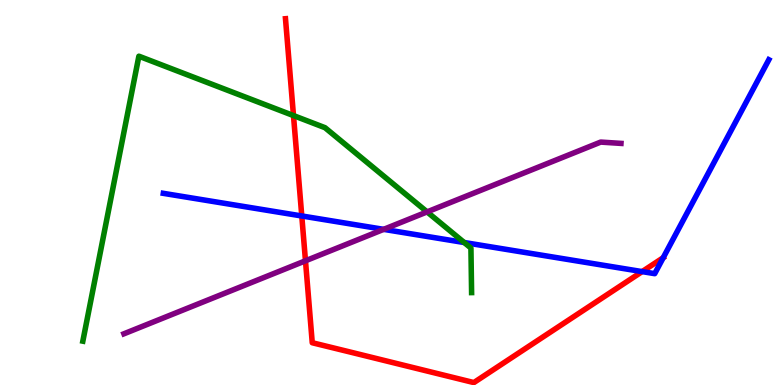[{'lines': ['blue', 'red'], 'intersections': [{'x': 3.89, 'y': 4.39}, {'x': 8.29, 'y': 2.95}, {'x': 8.56, 'y': 3.31}]}, {'lines': ['green', 'red'], 'intersections': [{'x': 3.79, 'y': 7.0}]}, {'lines': ['purple', 'red'], 'intersections': [{'x': 3.94, 'y': 3.23}]}, {'lines': ['blue', 'green'], 'intersections': [{'x': 5.99, 'y': 3.7}]}, {'lines': ['blue', 'purple'], 'intersections': [{'x': 4.95, 'y': 4.04}]}, {'lines': ['green', 'purple'], 'intersections': [{'x': 5.51, 'y': 4.5}]}]